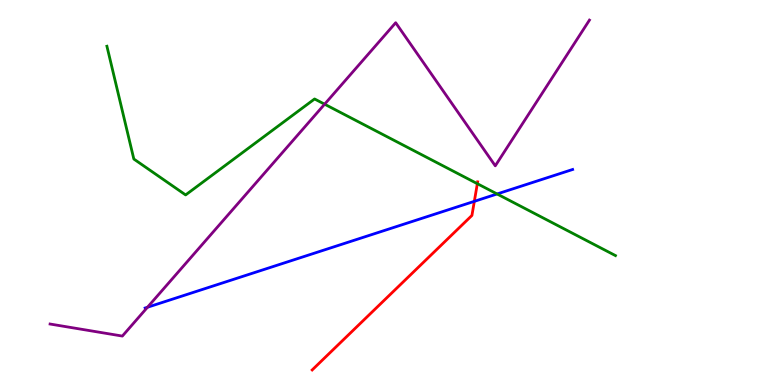[{'lines': ['blue', 'red'], 'intersections': [{'x': 6.12, 'y': 4.77}]}, {'lines': ['green', 'red'], 'intersections': [{'x': 6.16, 'y': 5.23}]}, {'lines': ['purple', 'red'], 'intersections': []}, {'lines': ['blue', 'green'], 'intersections': [{'x': 6.41, 'y': 4.96}]}, {'lines': ['blue', 'purple'], 'intersections': [{'x': 1.9, 'y': 2.02}]}, {'lines': ['green', 'purple'], 'intersections': [{'x': 4.19, 'y': 7.29}]}]